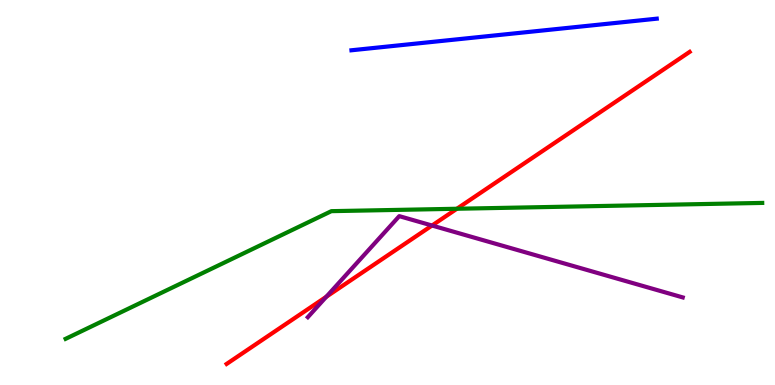[{'lines': ['blue', 'red'], 'intersections': []}, {'lines': ['green', 'red'], 'intersections': [{'x': 5.9, 'y': 4.58}]}, {'lines': ['purple', 'red'], 'intersections': [{'x': 4.21, 'y': 2.29}, {'x': 5.57, 'y': 4.14}]}, {'lines': ['blue', 'green'], 'intersections': []}, {'lines': ['blue', 'purple'], 'intersections': []}, {'lines': ['green', 'purple'], 'intersections': []}]